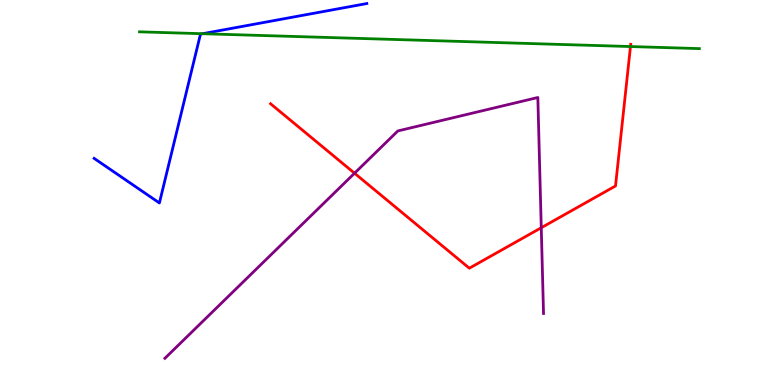[{'lines': ['blue', 'red'], 'intersections': []}, {'lines': ['green', 'red'], 'intersections': [{'x': 8.14, 'y': 8.79}]}, {'lines': ['purple', 'red'], 'intersections': [{'x': 4.57, 'y': 5.5}, {'x': 6.98, 'y': 4.08}]}, {'lines': ['blue', 'green'], 'intersections': [{'x': 2.61, 'y': 9.12}]}, {'lines': ['blue', 'purple'], 'intersections': []}, {'lines': ['green', 'purple'], 'intersections': []}]